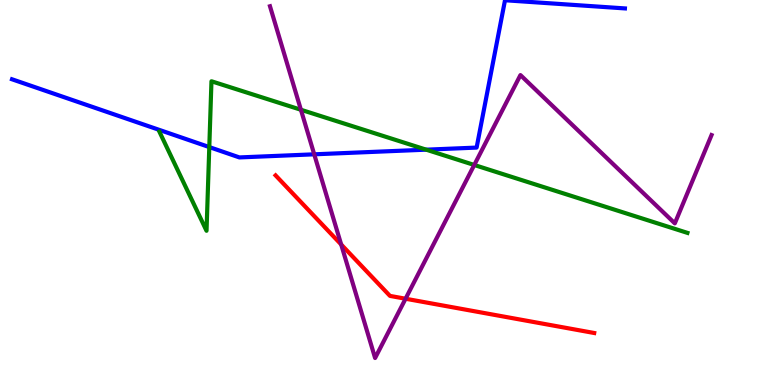[{'lines': ['blue', 'red'], 'intersections': []}, {'lines': ['green', 'red'], 'intersections': []}, {'lines': ['purple', 'red'], 'intersections': [{'x': 4.4, 'y': 3.65}, {'x': 5.23, 'y': 2.24}]}, {'lines': ['blue', 'green'], 'intersections': [{'x': 2.7, 'y': 6.18}, {'x': 5.5, 'y': 6.11}]}, {'lines': ['blue', 'purple'], 'intersections': [{'x': 4.05, 'y': 5.99}]}, {'lines': ['green', 'purple'], 'intersections': [{'x': 3.88, 'y': 7.15}, {'x': 6.12, 'y': 5.71}]}]